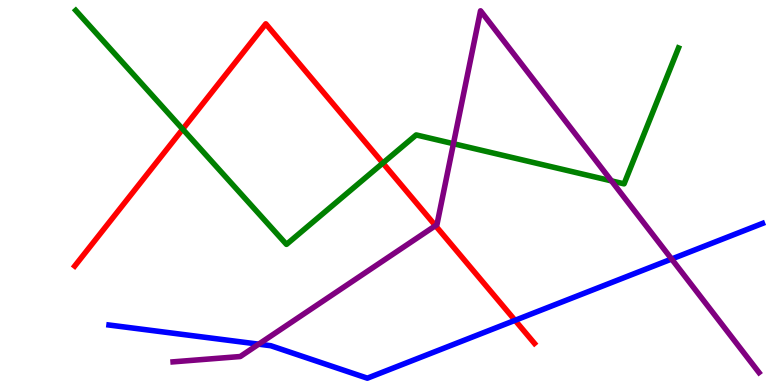[{'lines': ['blue', 'red'], 'intersections': [{'x': 6.65, 'y': 1.68}]}, {'lines': ['green', 'red'], 'intersections': [{'x': 2.36, 'y': 6.64}, {'x': 4.94, 'y': 5.76}]}, {'lines': ['purple', 'red'], 'intersections': [{'x': 5.62, 'y': 4.14}]}, {'lines': ['blue', 'green'], 'intersections': []}, {'lines': ['blue', 'purple'], 'intersections': [{'x': 3.34, 'y': 1.06}, {'x': 8.67, 'y': 3.27}]}, {'lines': ['green', 'purple'], 'intersections': [{'x': 5.85, 'y': 6.27}, {'x': 7.89, 'y': 5.3}]}]